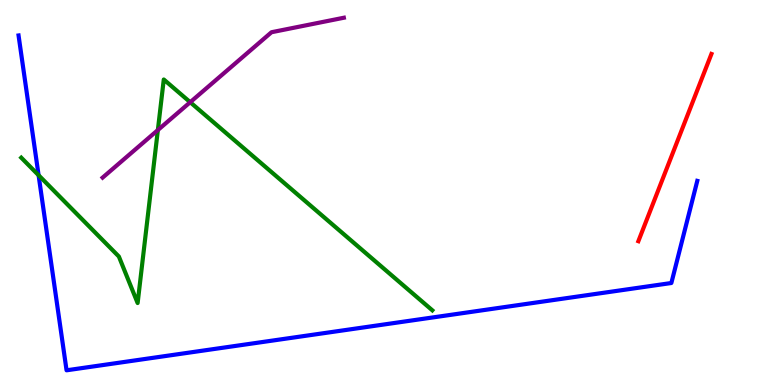[{'lines': ['blue', 'red'], 'intersections': []}, {'lines': ['green', 'red'], 'intersections': []}, {'lines': ['purple', 'red'], 'intersections': []}, {'lines': ['blue', 'green'], 'intersections': [{'x': 0.498, 'y': 5.45}]}, {'lines': ['blue', 'purple'], 'intersections': []}, {'lines': ['green', 'purple'], 'intersections': [{'x': 2.04, 'y': 6.62}, {'x': 2.45, 'y': 7.35}]}]